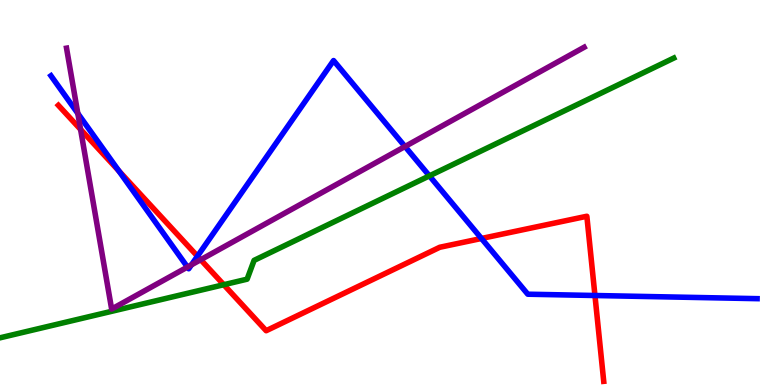[{'lines': ['blue', 'red'], 'intersections': [{'x': 1.53, 'y': 5.56}, {'x': 2.55, 'y': 3.35}, {'x': 6.21, 'y': 3.81}, {'x': 7.68, 'y': 2.32}]}, {'lines': ['green', 'red'], 'intersections': [{'x': 2.89, 'y': 2.6}]}, {'lines': ['purple', 'red'], 'intersections': [{'x': 1.04, 'y': 6.64}, {'x': 2.59, 'y': 3.25}]}, {'lines': ['blue', 'green'], 'intersections': [{'x': 5.54, 'y': 5.43}]}, {'lines': ['blue', 'purple'], 'intersections': [{'x': 1.0, 'y': 7.05}, {'x': 2.42, 'y': 3.06}, {'x': 2.47, 'y': 3.12}, {'x': 5.23, 'y': 6.19}]}, {'lines': ['green', 'purple'], 'intersections': []}]